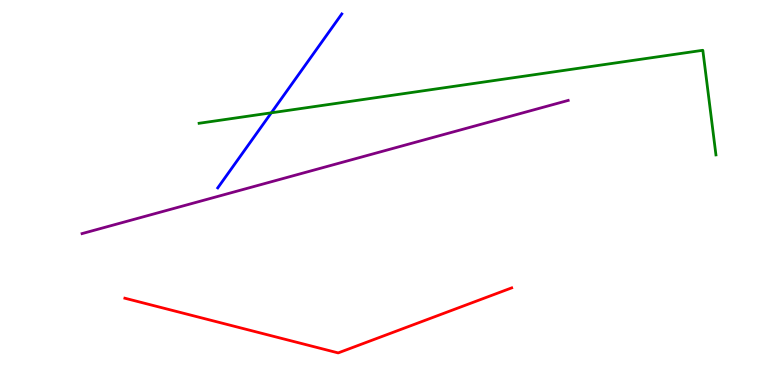[{'lines': ['blue', 'red'], 'intersections': []}, {'lines': ['green', 'red'], 'intersections': []}, {'lines': ['purple', 'red'], 'intersections': []}, {'lines': ['blue', 'green'], 'intersections': [{'x': 3.5, 'y': 7.07}]}, {'lines': ['blue', 'purple'], 'intersections': []}, {'lines': ['green', 'purple'], 'intersections': []}]